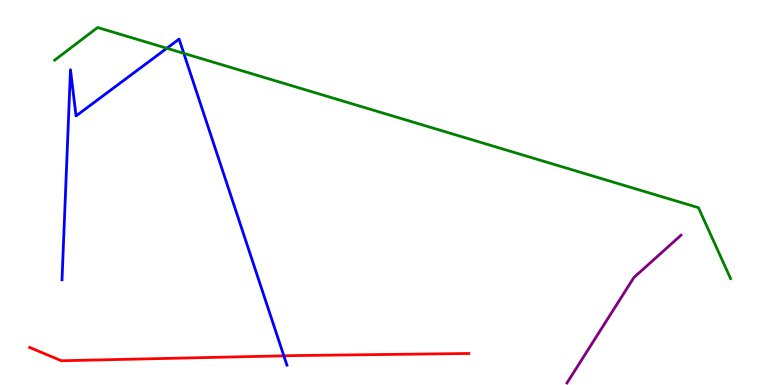[{'lines': ['blue', 'red'], 'intersections': [{'x': 3.66, 'y': 0.758}]}, {'lines': ['green', 'red'], 'intersections': []}, {'lines': ['purple', 'red'], 'intersections': []}, {'lines': ['blue', 'green'], 'intersections': [{'x': 2.15, 'y': 8.75}, {'x': 2.37, 'y': 8.61}]}, {'lines': ['blue', 'purple'], 'intersections': []}, {'lines': ['green', 'purple'], 'intersections': []}]